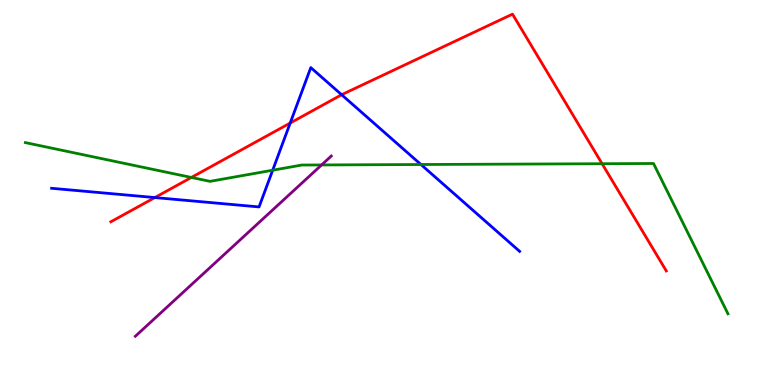[{'lines': ['blue', 'red'], 'intersections': [{'x': 2.0, 'y': 4.87}, {'x': 3.74, 'y': 6.8}, {'x': 4.41, 'y': 7.54}]}, {'lines': ['green', 'red'], 'intersections': [{'x': 2.47, 'y': 5.39}, {'x': 7.77, 'y': 5.75}]}, {'lines': ['purple', 'red'], 'intersections': []}, {'lines': ['blue', 'green'], 'intersections': [{'x': 3.52, 'y': 5.58}, {'x': 5.43, 'y': 5.73}]}, {'lines': ['blue', 'purple'], 'intersections': []}, {'lines': ['green', 'purple'], 'intersections': [{'x': 4.15, 'y': 5.72}]}]